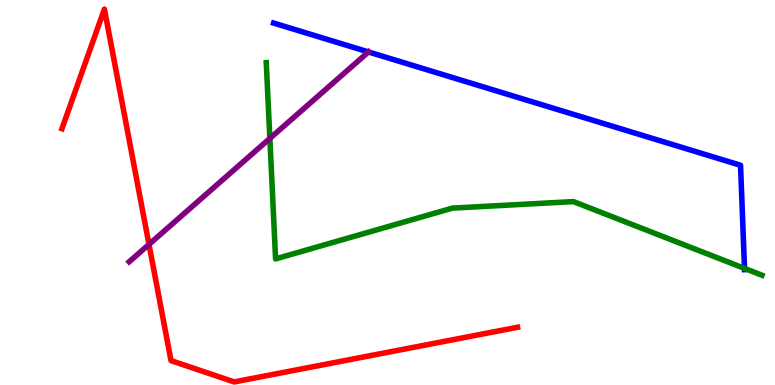[{'lines': ['blue', 'red'], 'intersections': []}, {'lines': ['green', 'red'], 'intersections': []}, {'lines': ['purple', 'red'], 'intersections': [{'x': 1.92, 'y': 3.65}]}, {'lines': ['blue', 'green'], 'intersections': [{'x': 9.61, 'y': 3.03}]}, {'lines': ['blue', 'purple'], 'intersections': [{'x': 4.75, 'y': 8.65}]}, {'lines': ['green', 'purple'], 'intersections': [{'x': 3.48, 'y': 6.4}]}]